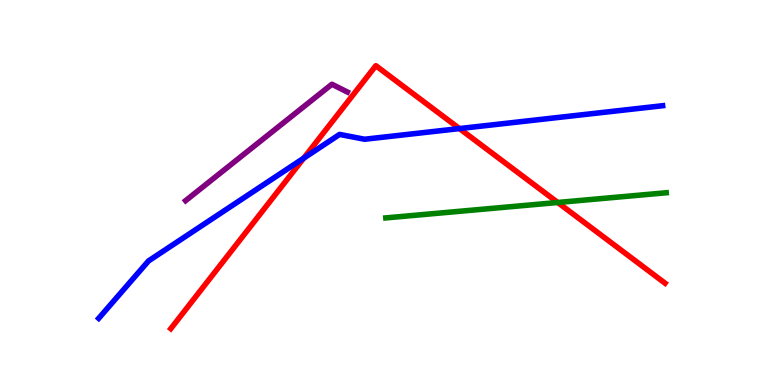[{'lines': ['blue', 'red'], 'intersections': [{'x': 3.92, 'y': 5.89}, {'x': 5.93, 'y': 6.66}]}, {'lines': ['green', 'red'], 'intersections': [{'x': 7.2, 'y': 4.74}]}, {'lines': ['purple', 'red'], 'intersections': []}, {'lines': ['blue', 'green'], 'intersections': []}, {'lines': ['blue', 'purple'], 'intersections': []}, {'lines': ['green', 'purple'], 'intersections': []}]